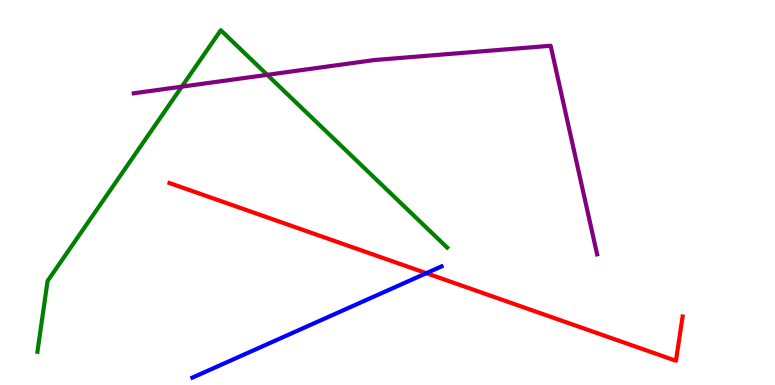[{'lines': ['blue', 'red'], 'intersections': [{'x': 5.5, 'y': 2.9}]}, {'lines': ['green', 'red'], 'intersections': []}, {'lines': ['purple', 'red'], 'intersections': []}, {'lines': ['blue', 'green'], 'intersections': []}, {'lines': ['blue', 'purple'], 'intersections': []}, {'lines': ['green', 'purple'], 'intersections': [{'x': 2.35, 'y': 7.75}, {'x': 3.45, 'y': 8.06}]}]